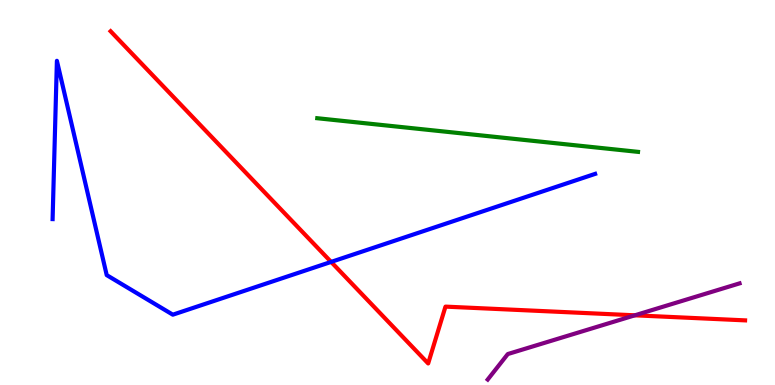[{'lines': ['blue', 'red'], 'intersections': [{'x': 4.27, 'y': 3.2}]}, {'lines': ['green', 'red'], 'intersections': []}, {'lines': ['purple', 'red'], 'intersections': [{'x': 8.19, 'y': 1.81}]}, {'lines': ['blue', 'green'], 'intersections': []}, {'lines': ['blue', 'purple'], 'intersections': []}, {'lines': ['green', 'purple'], 'intersections': []}]